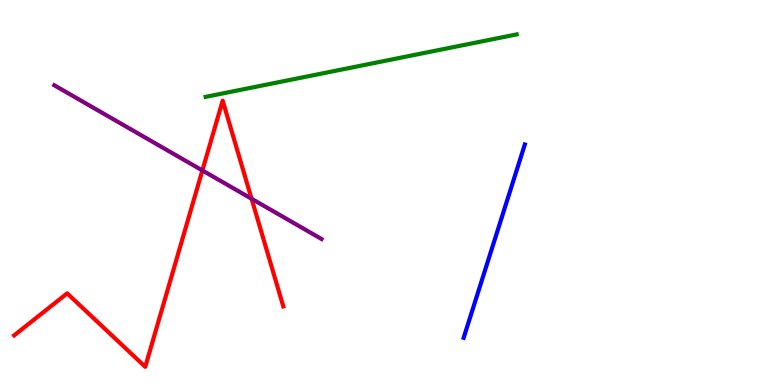[{'lines': ['blue', 'red'], 'intersections': []}, {'lines': ['green', 'red'], 'intersections': []}, {'lines': ['purple', 'red'], 'intersections': [{'x': 2.61, 'y': 5.57}, {'x': 3.25, 'y': 4.84}]}, {'lines': ['blue', 'green'], 'intersections': []}, {'lines': ['blue', 'purple'], 'intersections': []}, {'lines': ['green', 'purple'], 'intersections': []}]